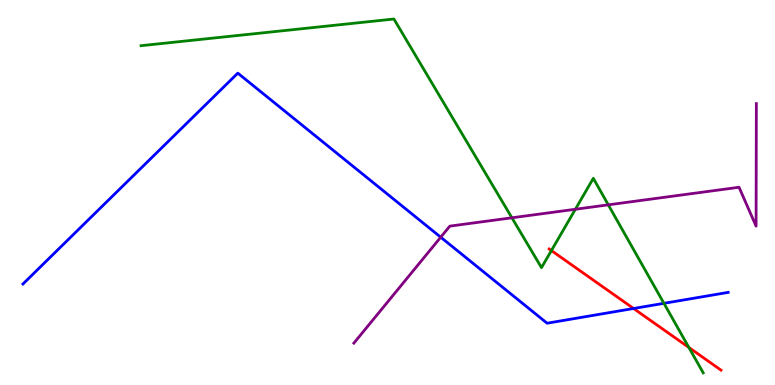[{'lines': ['blue', 'red'], 'intersections': [{'x': 8.18, 'y': 1.99}]}, {'lines': ['green', 'red'], 'intersections': [{'x': 7.11, 'y': 3.49}, {'x': 8.89, 'y': 0.974}]}, {'lines': ['purple', 'red'], 'intersections': []}, {'lines': ['blue', 'green'], 'intersections': [{'x': 8.57, 'y': 2.12}]}, {'lines': ['blue', 'purple'], 'intersections': [{'x': 5.69, 'y': 3.84}]}, {'lines': ['green', 'purple'], 'intersections': [{'x': 6.61, 'y': 4.34}, {'x': 7.42, 'y': 4.56}, {'x': 7.85, 'y': 4.68}]}]